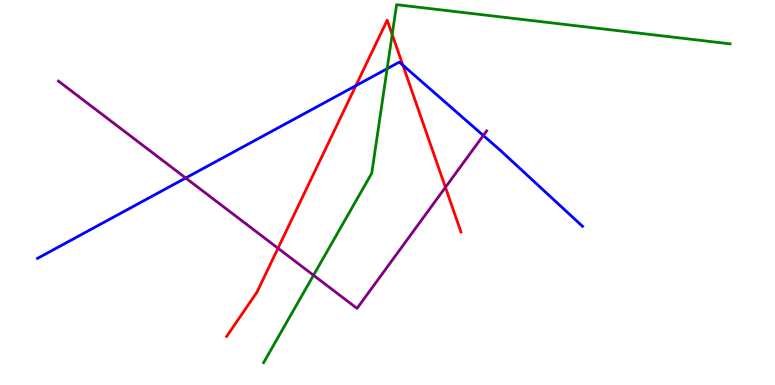[{'lines': ['blue', 'red'], 'intersections': [{'x': 4.59, 'y': 7.77}, {'x': 5.2, 'y': 8.31}]}, {'lines': ['green', 'red'], 'intersections': [{'x': 5.06, 'y': 9.1}]}, {'lines': ['purple', 'red'], 'intersections': [{'x': 3.59, 'y': 3.55}, {'x': 5.75, 'y': 5.13}]}, {'lines': ['blue', 'green'], 'intersections': [{'x': 5.0, 'y': 8.22}]}, {'lines': ['blue', 'purple'], 'intersections': [{'x': 2.4, 'y': 5.38}, {'x': 6.24, 'y': 6.48}]}, {'lines': ['green', 'purple'], 'intersections': [{'x': 4.05, 'y': 2.85}]}]